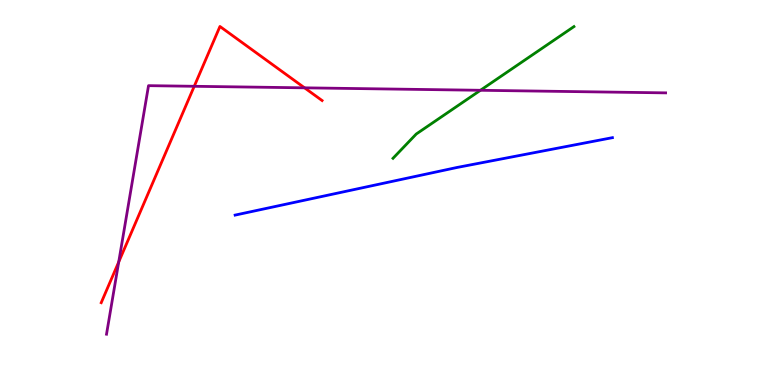[{'lines': ['blue', 'red'], 'intersections': []}, {'lines': ['green', 'red'], 'intersections': []}, {'lines': ['purple', 'red'], 'intersections': [{'x': 1.53, 'y': 3.2}, {'x': 2.51, 'y': 7.76}, {'x': 3.93, 'y': 7.72}]}, {'lines': ['blue', 'green'], 'intersections': []}, {'lines': ['blue', 'purple'], 'intersections': []}, {'lines': ['green', 'purple'], 'intersections': [{'x': 6.2, 'y': 7.65}]}]